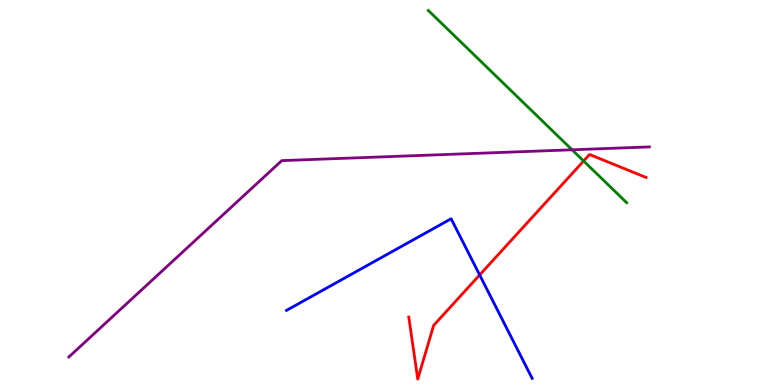[{'lines': ['blue', 'red'], 'intersections': [{'x': 6.19, 'y': 2.86}]}, {'lines': ['green', 'red'], 'intersections': [{'x': 7.53, 'y': 5.82}]}, {'lines': ['purple', 'red'], 'intersections': []}, {'lines': ['blue', 'green'], 'intersections': []}, {'lines': ['blue', 'purple'], 'intersections': []}, {'lines': ['green', 'purple'], 'intersections': [{'x': 7.38, 'y': 6.11}]}]